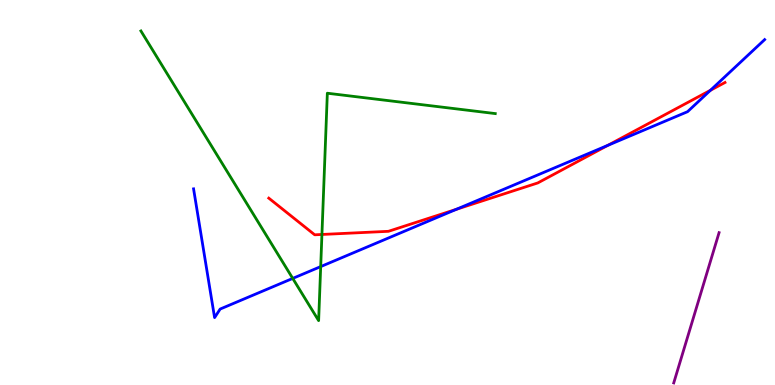[{'lines': ['blue', 'red'], 'intersections': [{'x': 5.89, 'y': 4.56}, {'x': 7.84, 'y': 6.22}, {'x': 9.17, 'y': 7.65}]}, {'lines': ['green', 'red'], 'intersections': [{'x': 4.15, 'y': 3.91}]}, {'lines': ['purple', 'red'], 'intersections': []}, {'lines': ['blue', 'green'], 'intersections': [{'x': 3.78, 'y': 2.77}, {'x': 4.14, 'y': 3.08}]}, {'lines': ['blue', 'purple'], 'intersections': []}, {'lines': ['green', 'purple'], 'intersections': []}]